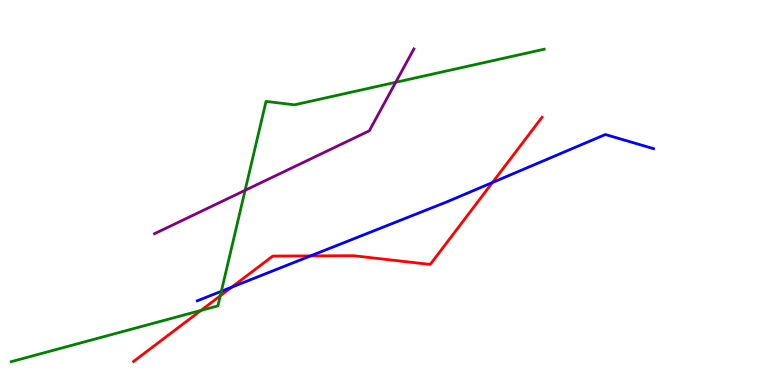[{'lines': ['blue', 'red'], 'intersections': [{'x': 2.99, 'y': 2.54}, {'x': 4.01, 'y': 3.35}, {'x': 6.35, 'y': 5.26}]}, {'lines': ['green', 'red'], 'intersections': [{'x': 2.59, 'y': 1.94}, {'x': 2.84, 'y': 2.32}]}, {'lines': ['purple', 'red'], 'intersections': []}, {'lines': ['blue', 'green'], 'intersections': [{'x': 2.86, 'y': 2.43}]}, {'lines': ['blue', 'purple'], 'intersections': []}, {'lines': ['green', 'purple'], 'intersections': [{'x': 3.16, 'y': 5.06}, {'x': 5.11, 'y': 7.86}]}]